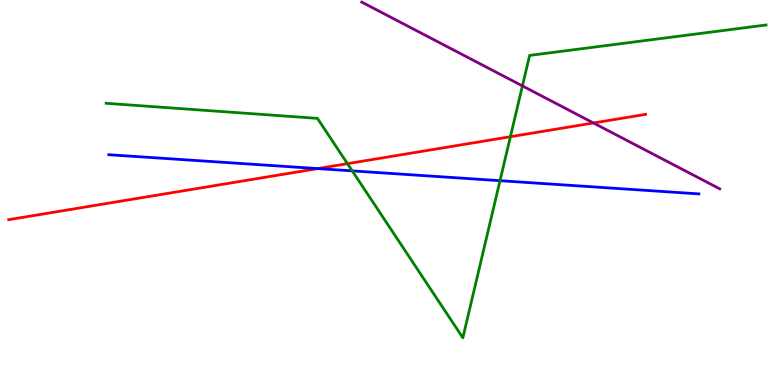[{'lines': ['blue', 'red'], 'intersections': [{'x': 4.1, 'y': 5.62}]}, {'lines': ['green', 'red'], 'intersections': [{'x': 4.48, 'y': 5.75}, {'x': 6.59, 'y': 6.45}]}, {'lines': ['purple', 'red'], 'intersections': [{'x': 7.66, 'y': 6.81}]}, {'lines': ['blue', 'green'], 'intersections': [{'x': 4.54, 'y': 5.56}, {'x': 6.45, 'y': 5.31}]}, {'lines': ['blue', 'purple'], 'intersections': []}, {'lines': ['green', 'purple'], 'intersections': [{'x': 6.74, 'y': 7.77}]}]